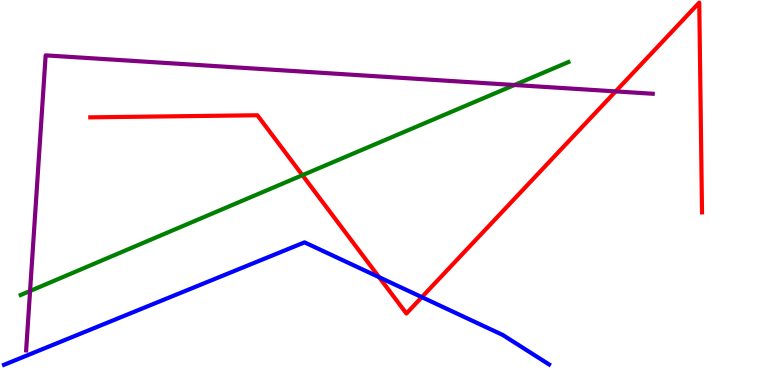[{'lines': ['blue', 'red'], 'intersections': [{'x': 4.89, 'y': 2.8}, {'x': 5.44, 'y': 2.28}]}, {'lines': ['green', 'red'], 'intersections': [{'x': 3.9, 'y': 5.45}]}, {'lines': ['purple', 'red'], 'intersections': [{'x': 7.94, 'y': 7.63}]}, {'lines': ['blue', 'green'], 'intersections': []}, {'lines': ['blue', 'purple'], 'intersections': []}, {'lines': ['green', 'purple'], 'intersections': [{'x': 0.388, 'y': 2.44}, {'x': 6.64, 'y': 7.79}]}]